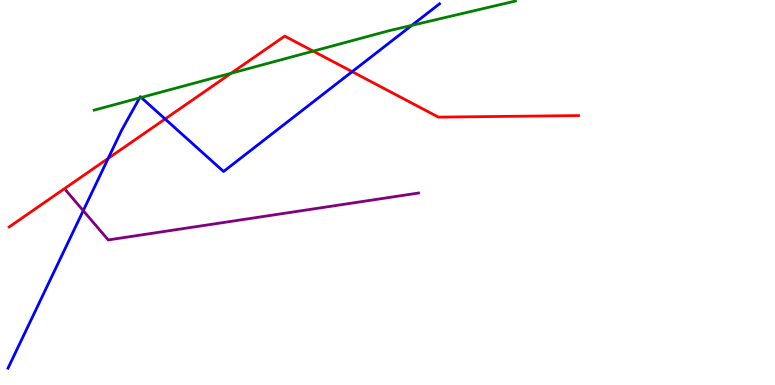[{'lines': ['blue', 'red'], 'intersections': [{'x': 1.4, 'y': 5.89}, {'x': 2.13, 'y': 6.91}, {'x': 4.54, 'y': 8.14}]}, {'lines': ['green', 'red'], 'intersections': [{'x': 2.98, 'y': 8.1}, {'x': 4.04, 'y': 8.67}]}, {'lines': ['purple', 'red'], 'intersections': []}, {'lines': ['blue', 'green'], 'intersections': [{'x': 1.8, 'y': 7.46}, {'x': 1.82, 'y': 7.47}, {'x': 5.31, 'y': 9.34}]}, {'lines': ['blue', 'purple'], 'intersections': [{'x': 1.07, 'y': 4.53}]}, {'lines': ['green', 'purple'], 'intersections': []}]